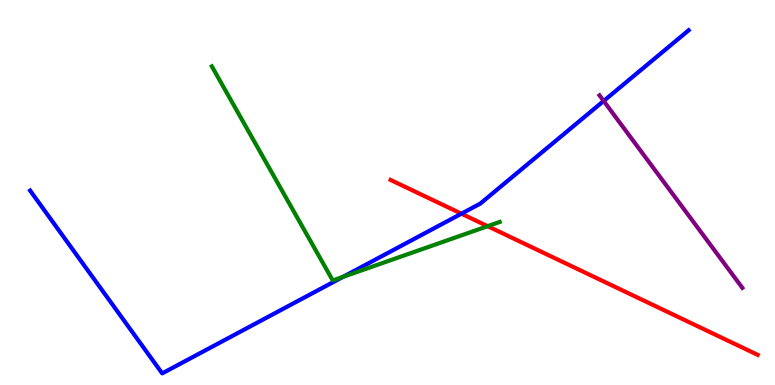[{'lines': ['blue', 'red'], 'intersections': [{'x': 5.95, 'y': 4.45}]}, {'lines': ['green', 'red'], 'intersections': [{'x': 6.29, 'y': 4.12}]}, {'lines': ['purple', 'red'], 'intersections': []}, {'lines': ['blue', 'green'], 'intersections': [{'x': 4.43, 'y': 2.81}]}, {'lines': ['blue', 'purple'], 'intersections': [{'x': 7.79, 'y': 7.38}]}, {'lines': ['green', 'purple'], 'intersections': []}]